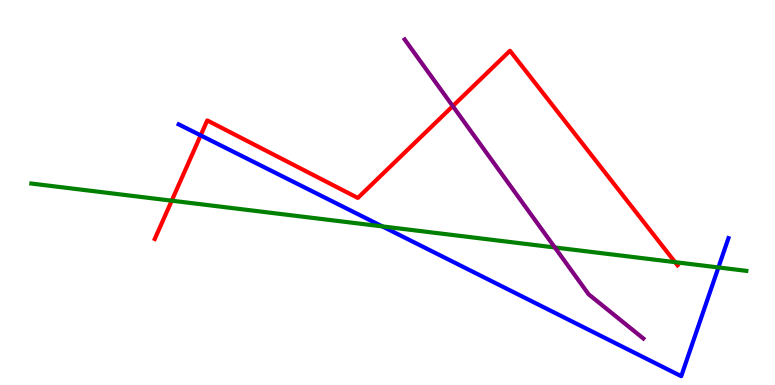[{'lines': ['blue', 'red'], 'intersections': [{'x': 2.59, 'y': 6.48}]}, {'lines': ['green', 'red'], 'intersections': [{'x': 2.22, 'y': 4.79}, {'x': 8.71, 'y': 3.19}]}, {'lines': ['purple', 'red'], 'intersections': [{'x': 5.84, 'y': 7.24}]}, {'lines': ['blue', 'green'], 'intersections': [{'x': 4.93, 'y': 4.12}, {'x': 9.27, 'y': 3.05}]}, {'lines': ['blue', 'purple'], 'intersections': []}, {'lines': ['green', 'purple'], 'intersections': [{'x': 7.16, 'y': 3.57}]}]